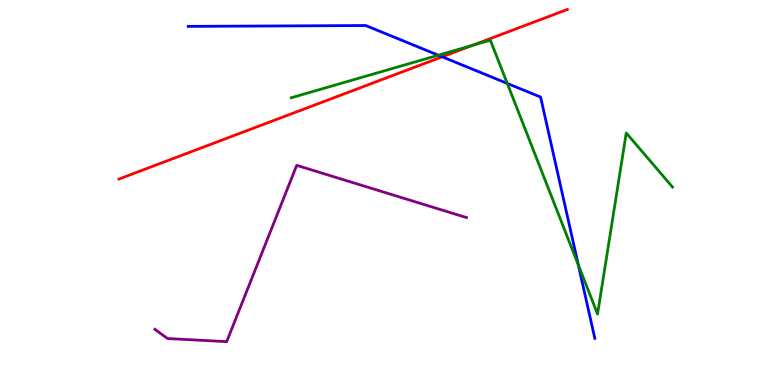[{'lines': ['blue', 'red'], 'intersections': [{'x': 5.71, 'y': 8.52}]}, {'lines': ['green', 'red'], 'intersections': [{'x': 6.1, 'y': 8.82}]}, {'lines': ['purple', 'red'], 'intersections': []}, {'lines': ['blue', 'green'], 'intersections': [{'x': 5.66, 'y': 8.57}, {'x': 6.55, 'y': 7.83}, {'x': 7.46, 'y': 3.12}]}, {'lines': ['blue', 'purple'], 'intersections': []}, {'lines': ['green', 'purple'], 'intersections': []}]